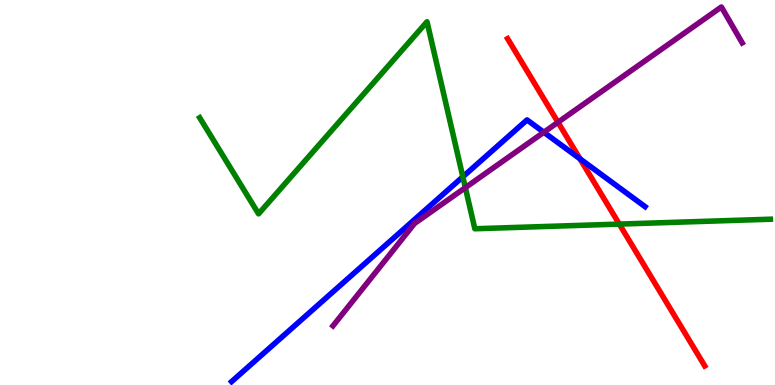[{'lines': ['blue', 'red'], 'intersections': [{'x': 7.48, 'y': 5.88}]}, {'lines': ['green', 'red'], 'intersections': [{'x': 7.99, 'y': 4.18}]}, {'lines': ['purple', 'red'], 'intersections': [{'x': 7.2, 'y': 6.82}]}, {'lines': ['blue', 'green'], 'intersections': [{'x': 5.97, 'y': 5.41}]}, {'lines': ['blue', 'purple'], 'intersections': [{'x': 7.02, 'y': 6.56}]}, {'lines': ['green', 'purple'], 'intersections': [{'x': 6.0, 'y': 5.13}]}]